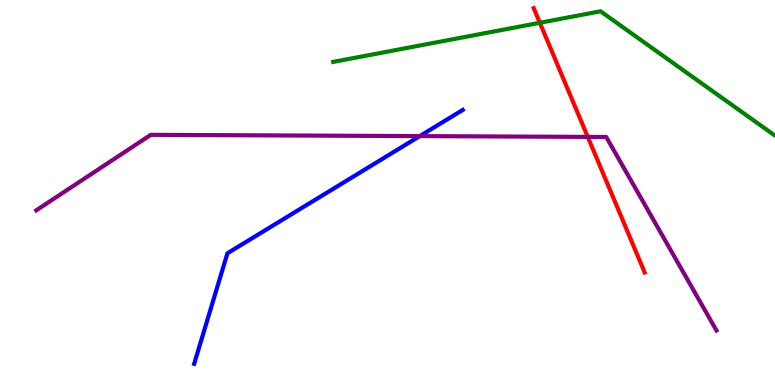[{'lines': ['blue', 'red'], 'intersections': []}, {'lines': ['green', 'red'], 'intersections': [{'x': 6.97, 'y': 9.41}]}, {'lines': ['purple', 'red'], 'intersections': [{'x': 7.58, 'y': 6.44}]}, {'lines': ['blue', 'green'], 'intersections': []}, {'lines': ['blue', 'purple'], 'intersections': [{'x': 5.42, 'y': 6.46}]}, {'lines': ['green', 'purple'], 'intersections': []}]